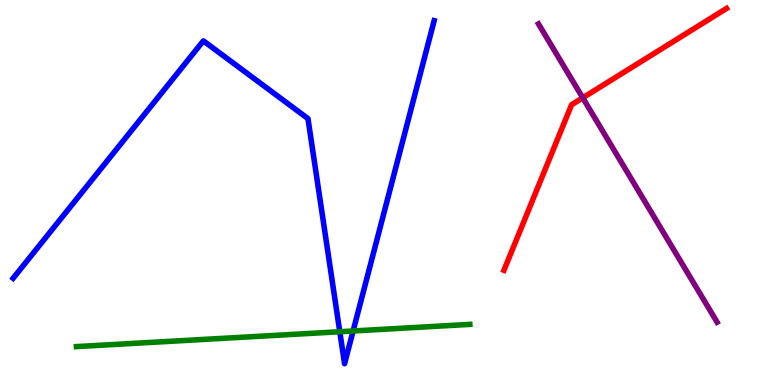[{'lines': ['blue', 'red'], 'intersections': []}, {'lines': ['green', 'red'], 'intersections': []}, {'lines': ['purple', 'red'], 'intersections': [{'x': 7.52, 'y': 7.46}]}, {'lines': ['blue', 'green'], 'intersections': [{'x': 4.38, 'y': 1.38}, {'x': 4.56, 'y': 1.4}]}, {'lines': ['blue', 'purple'], 'intersections': []}, {'lines': ['green', 'purple'], 'intersections': []}]